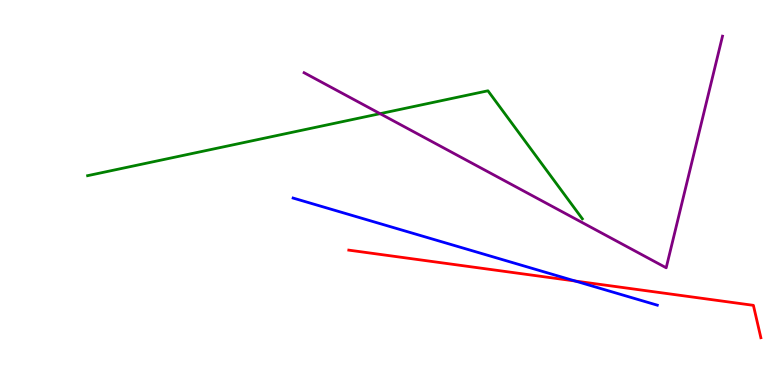[{'lines': ['blue', 'red'], 'intersections': [{'x': 7.42, 'y': 2.7}]}, {'lines': ['green', 'red'], 'intersections': []}, {'lines': ['purple', 'red'], 'intersections': []}, {'lines': ['blue', 'green'], 'intersections': []}, {'lines': ['blue', 'purple'], 'intersections': []}, {'lines': ['green', 'purple'], 'intersections': [{'x': 4.9, 'y': 7.05}]}]